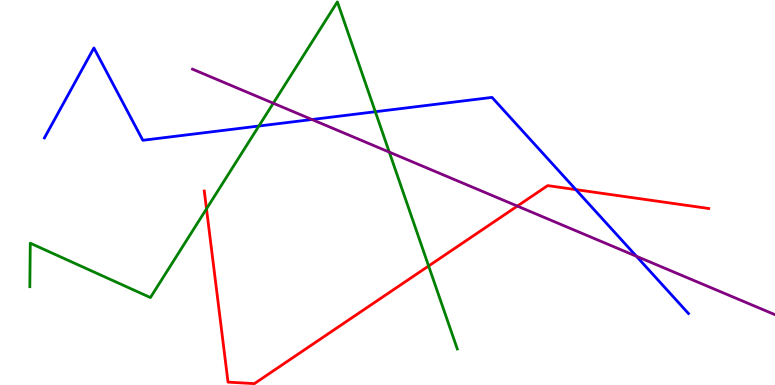[{'lines': ['blue', 'red'], 'intersections': [{'x': 7.43, 'y': 5.07}]}, {'lines': ['green', 'red'], 'intersections': [{'x': 2.66, 'y': 4.58}, {'x': 5.53, 'y': 3.09}]}, {'lines': ['purple', 'red'], 'intersections': [{'x': 6.68, 'y': 4.65}]}, {'lines': ['blue', 'green'], 'intersections': [{'x': 3.34, 'y': 6.73}, {'x': 4.84, 'y': 7.1}]}, {'lines': ['blue', 'purple'], 'intersections': [{'x': 4.03, 'y': 6.9}, {'x': 8.21, 'y': 3.34}]}, {'lines': ['green', 'purple'], 'intersections': [{'x': 3.53, 'y': 7.32}, {'x': 5.02, 'y': 6.05}]}]